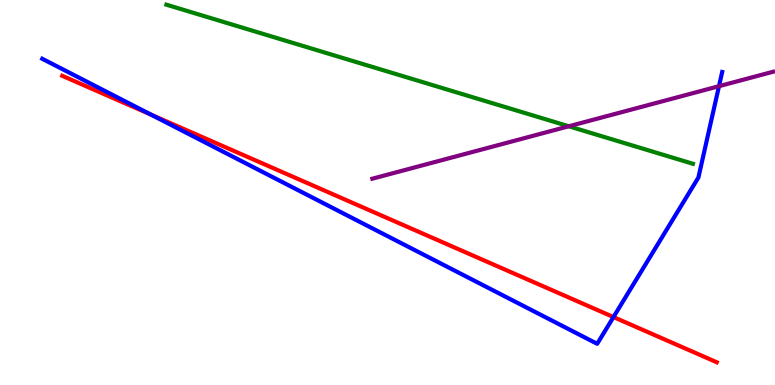[{'lines': ['blue', 'red'], 'intersections': [{'x': 1.95, 'y': 7.02}, {'x': 7.92, 'y': 1.76}]}, {'lines': ['green', 'red'], 'intersections': []}, {'lines': ['purple', 'red'], 'intersections': []}, {'lines': ['blue', 'green'], 'intersections': []}, {'lines': ['blue', 'purple'], 'intersections': [{'x': 9.28, 'y': 7.76}]}, {'lines': ['green', 'purple'], 'intersections': [{'x': 7.34, 'y': 6.72}]}]